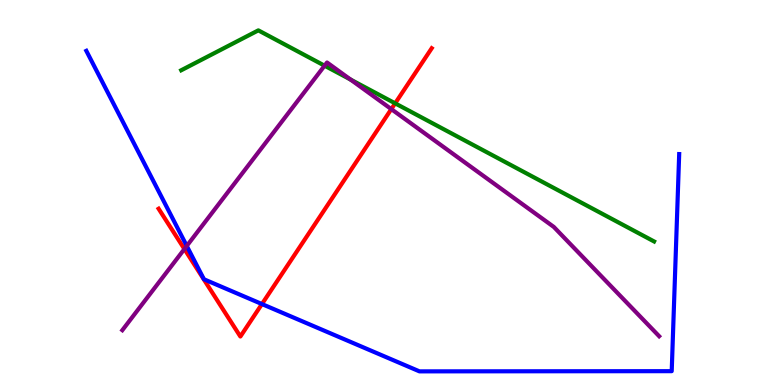[{'lines': ['blue', 'red'], 'intersections': [{'x': 3.38, 'y': 2.1}]}, {'lines': ['green', 'red'], 'intersections': [{'x': 5.1, 'y': 7.32}]}, {'lines': ['purple', 'red'], 'intersections': [{'x': 2.38, 'y': 3.53}, {'x': 5.05, 'y': 7.17}]}, {'lines': ['blue', 'green'], 'intersections': []}, {'lines': ['blue', 'purple'], 'intersections': [{'x': 2.41, 'y': 3.61}]}, {'lines': ['green', 'purple'], 'intersections': [{'x': 4.19, 'y': 8.29}, {'x': 4.52, 'y': 7.93}]}]